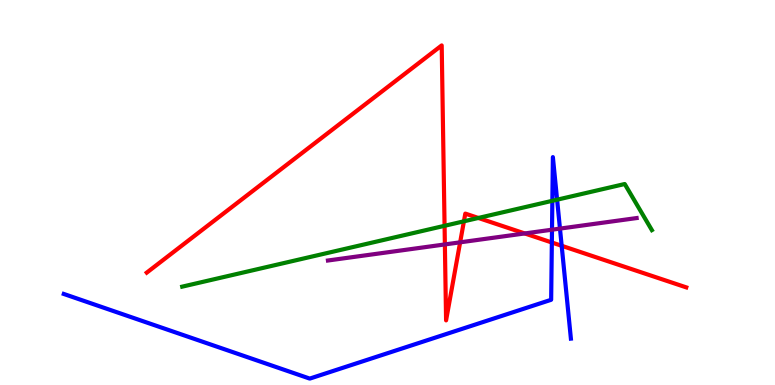[{'lines': ['blue', 'red'], 'intersections': [{'x': 7.12, 'y': 3.7}, {'x': 7.25, 'y': 3.62}]}, {'lines': ['green', 'red'], 'intersections': [{'x': 5.74, 'y': 4.14}, {'x': 5.99, 'y': 4.25}, {'x': 6.17, 'y': 4.34}]}, {'lines': ['purple', 'red'], 'intersections': [{'x': 5.74, 'y': 3.65}, {'x': 5.94, 'y': 3.71}, {'x': 6.77, 'y': 3.94}]}, {'lines': ['blue', 'green'], 'intersections': [{'x': 7.13, 'y': 4.78}, {'x': 7.19, 'y': 4.81}]}, {'lines': ['blue', 'purple'], 'intersections': [{'x': 7.12, 'y': 4.03}, {'x': 7.23, 'y': 4.06}]}, {'lines': ['green', 'purple'], 'intersections': []}]